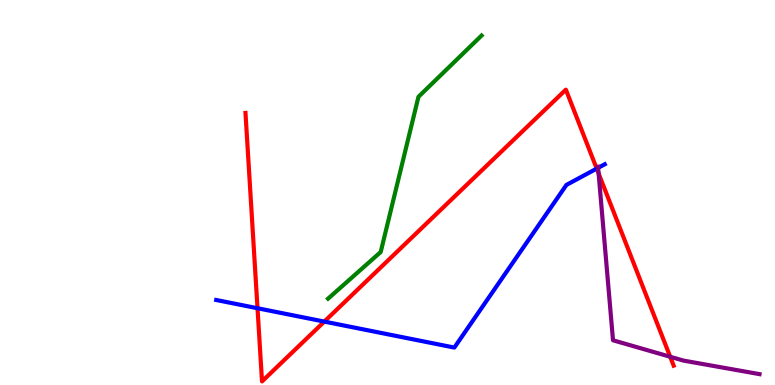[{'lines': ['blue', 'red'], 'intersections': [{'x': 3.32, 'y': 1.99}, {'x': 4.18, 'y': 1.65}, {'x': 7.7, 'y': 5.62}]}, {'lines': ['green', 'red'], 'intersections': []}, {'lines': ['purple', 'red'], 'intersections': [{'x': 7.72, 'y': 5.49}, {'x': 8.65, 'y': 0.733}]}, {'lines': ['blue', 'green'], 'intersections': []}, {'lines': ['blue', 'purple'], 'intersections': [{'x': 7.72, 'y': 5.64}]}, {'lines': ['green', 'purple'], 'intersections': []}]